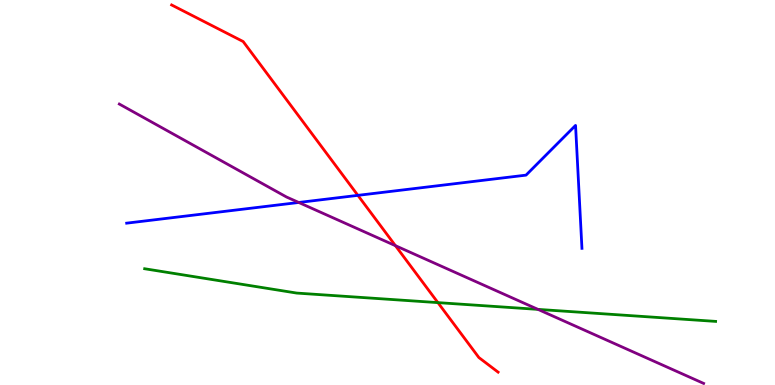[{'lines': ['blue', 'red'], 'intersections': [{'x': 4.62, 'y': 4.93}]}, {'lines': ['green', 'red'], 'intersections': [{'x': 5.65, 'y': 2.14}]}, {'lines': ['purple', 'red'], 'intersections': [{'x': 5.1, 'y': 3.62}]}, {'lines': ['blue', 'green'], 'intersections': []}, {'lines': ['blue', 'purple'], 'intersections': [{'x': 3.85, 'y': 4.74}]}, {'lines': ['green', 'purple'], 'intersections': [{'x': 6.94, 'y': 1.96}]}]